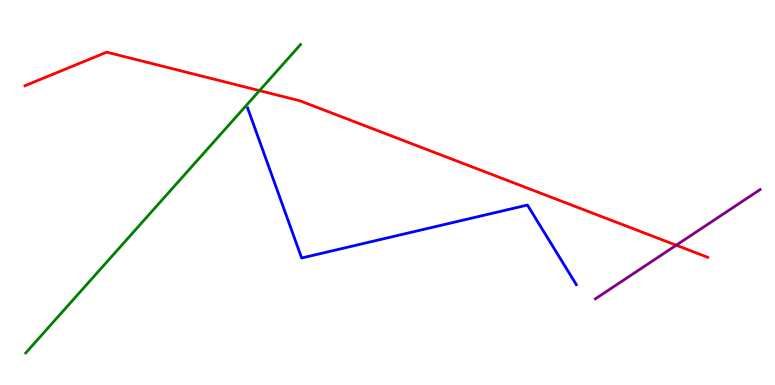[{'lines': ['blue', 'red'], 'intersections': []}, {'lines': ['green', 'red'], 'intersections': [{'x': 3.35, 'y': 7.65}]}, {'lines': ['purple', 'red'], 'intersections': [{'x': 8.73, 'y': 3.63}]}, {'lines': ['blue', 'green'], 'intersections': []}, {'lines': ['blue', 'purple'], 'intersections': []}, {'lines': ['green', 'purple'], 'intersections': []}]